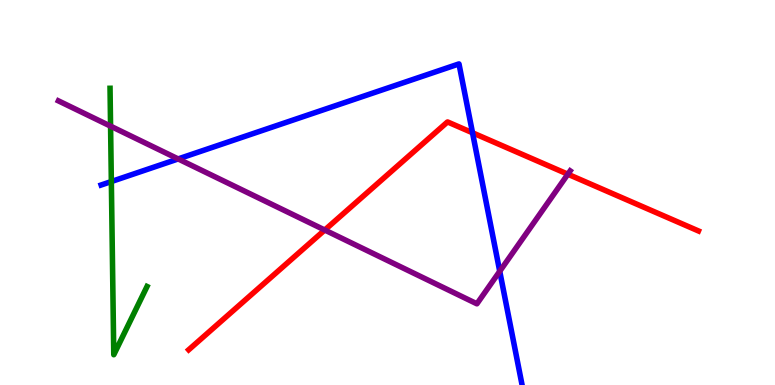[{'lines': ['blue', 'red'], 'intersections': [{'x': 6.1, 'y': 6.55}]}, {'lines': ['green', 'red'], 'intersections': []}, {'lines': ['purple', 'red'], 'intersections': [{'x': 4.19, 'y': 4.03}, {'x': 7.33, 'y': 5.48}]}, {'lines': ['blue', 'green'], 'intersections': [{'x': 1.44, 'y': 5.28}]}, {'lines': ['blue', 'purple'], 'intersections': [{'x': 2.3, 'y': 5.87}, {'x': 6.45, 'y': 2.95}]}, {'lines': ['green', 'purple'], 'intersections': [{'x': 1.43, 'y': 6.72}]}]